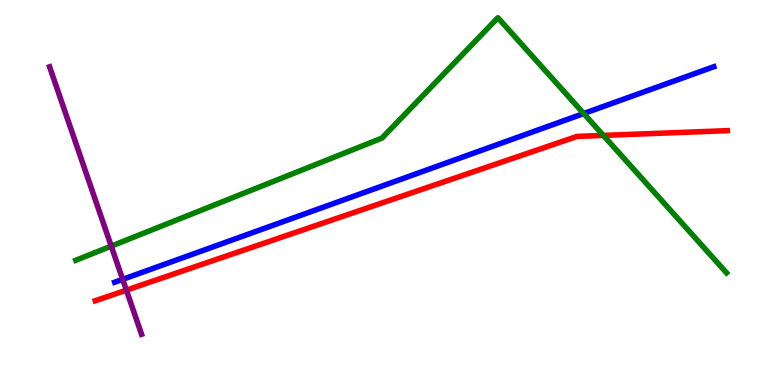[{'lines': ['blue', 'red'], 'intersections': []}, {'lines': ['green', 'red'], 'intersections': [{'x': 7.79, 'y': 6.48}]}, {'lines': ['purple', 'red'], 'intersections': [{'x': 1.63, 'y': 2.46}]}, {'lines': ['blue', 'green'], 'intersections': [{'x': 7.53, 'y': 7.05}]}, {'lines': ['blue', 'purple'], 'intersections': [{'x': 1.58, 'y': 2.74}]}, {'lines': ['green', 'purple'], 'intersections': [{'x': 1.44, 'y': 3.61}]}]